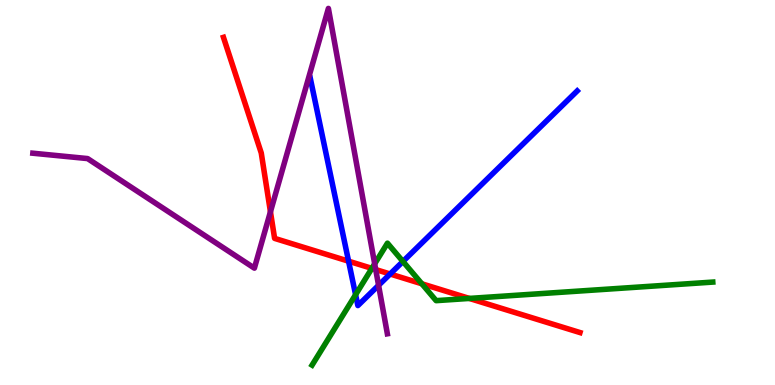[{'lines': ['blue', 'red'], 'intersections': [{'x': 4.5, 'y': 3.22}, {'x': 5.03, 'y': 2.88}]}, {'lines': ['green', 'red'], 'intersections': [{'x': 4.8, 'y': 3.03}, {'x': 5.44, 'y': 2.63}, {'x': 6.06, 'y': 2.25}]}, {'lines': ['purple', 'red'], 'intersections': [{'x': 3.49, 'y': 4.5}, {'x': 4.85, 'y': 3.0}]}, {'lines': ['blue', 'green'], 'intersections': [{'x': 4.59, 'y': 2.35}, {'x': 5.2, 'y': 3.21}]}, {'lines': ['blue', 'purple'], 'intersections': [{'x': 4.88, 'y': 2.59}]}, {'lines': ['green', 'purple'], 'intersections': [{'x': 4.83, 'y': 3.15}]}]